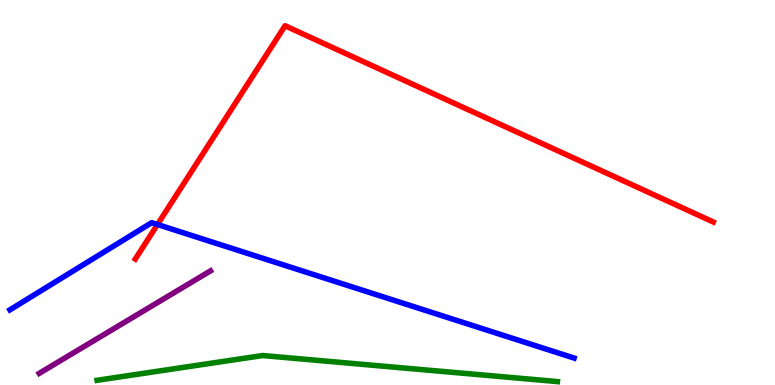[{'lines': ['blue', 'red'], 'intersections': [{'x': 2.03, 'y': 4.17}]}, {'lines': ['green', 'red'], 'intersections': []}, {'lines': ['purple', 'red'], 'intersections': []}, {'lines': ['blue', 'green'], 'intersections': []}, {'lines': ['blue', 'purple'], 'intersections': []}, {'lines': ['green', 'purple'], 'intersections': []}]